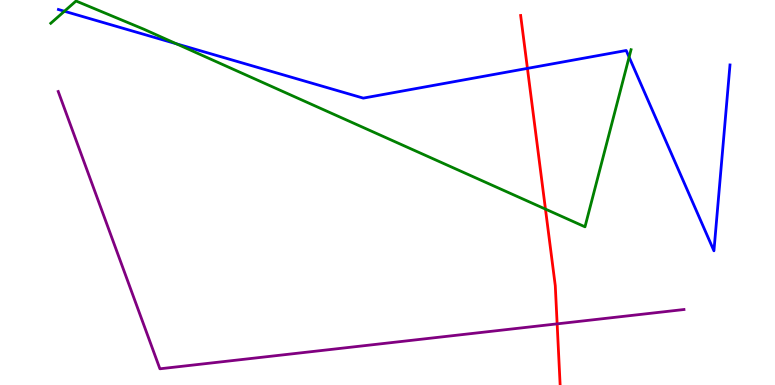[{'lines': ['blue', 'red'], 'intersections': [{'x': 6.81, 'y': 8.22}]}, {'lines': ['green', 'red'], 'intersections': [{'x': 7.04, 'y': 4.57}]}, {'lines': ['purple', 'red'], 'intersections': [{'x': 7.19, 'y': 1.59}]}, {'lines': ['blue', 'green'], 'intersections': [{'x': 0.831, 'y': 9.71}, {'x': 2.28, 'y': 8.86}, {'x': 8.12, 'y': 8.52}]}, {'lines': ['blue', 'purple'], 'intersections': []}, {'lines': ['green', 'purple'], 'intersections': []}]